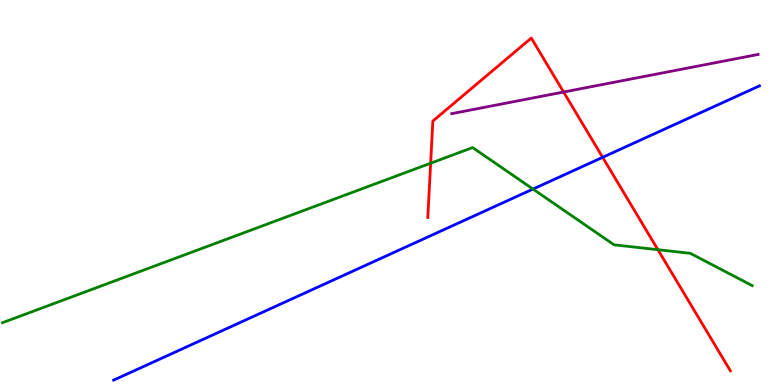[{'lines': ['blue', 'red'], 'intersections': [{'x': 7.78, 'y': 5.91}]}, {'lines': ['green', 'red'], 'intersections': [{'x': 5.56, 'y': 5.76}, {'x': 8.49, 'y': 3.51}]}, {'lines': ['purple', 'red'], 'intersections': [{'x': 7.27, 'y': 7.61}]}, {'lines': ['blue', 'green'], 'intersections': [{'x': 6.88, 'y': 5.09}]}, {'lines': ['blue', 'purple'], 'intersections': []}, {'lines': ['green', 'purple'], 'intersections': []}]